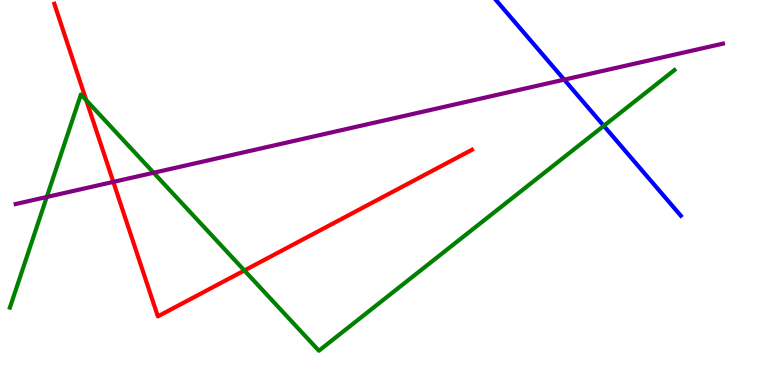[{'lines': ['blue', 'red'], 'intersections': []}, {'lines': ['green', 'red'], 'intersections': [{'x': 1.11, 'y': 7.4}, {'x': 3.15, 'y': 2.97}]}, {'lines': ['purple', 'red'], 'intersections': [{'x': 1.46, 'y': 5.28}]}, {'lines': ['blue', 'green'], 'intersections': [{'x': 7.79, 'y': 6.73}]}, {'lines': ['blue', 'purple'], 'intersections': [{'x': 7.28, 'y': 7.93}]}, {'lines': ['green', 'purple'], 'intersections': [{'x': 0.603, 'y': 4.88}, {'x': 1.98, 'y': 5.51}]}]